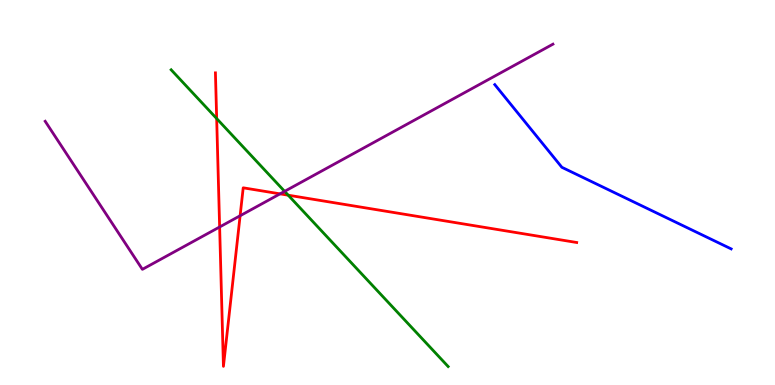[{'lines': ['blue', 'red'], 'intersections': []}, {'lines': ['green', 'red'], 'intersections': [{'x': 2.8, 'y': 6.92}, {'x': 3.72, 'y': 4.93}]}, {'lines': ['purple', 'red'], 'intersections': [{'x': 2.83, 'y': 4.1}, {'x': 3.1, 'y': 4.4}, {'x': 3.61, 'y': 4.96}]}, {'lines': ['blue', 'green'], 'intersections': []}, {'lines': ['blue', 'purple'], 'intersections': []}, {'lines': ['green', 'purple'], 'intersections': [{'x': 3.67, 'y': 5.03}]}]